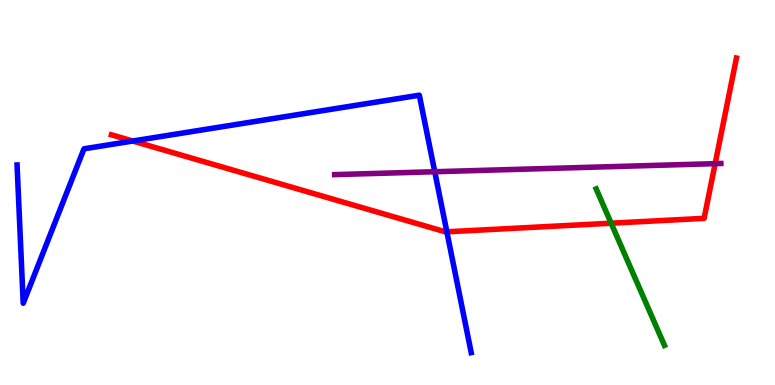[{'lines': ['blue', 'red'], 'intersections': [{'x': 1.71, 'y': 6.34}, {'x': 5.77, 'y': 3.98}]}, {'lines': ['green', 'red'], 'intersections': [{'x': 7.89, 'y': 4.2}]}, {'lines': ['purple', 'red'], 'intersections': [{'x': 9.23, 'y': 5.75}]}, {'lines': ['blue', 'green'], 'intersections': []}, {'lines': ['blue', 'purple'], 'intersections': [{'x': 5.61, 'y': 5.54}]}, {'lines': ['green', 'purple'], 'intersections': []}]